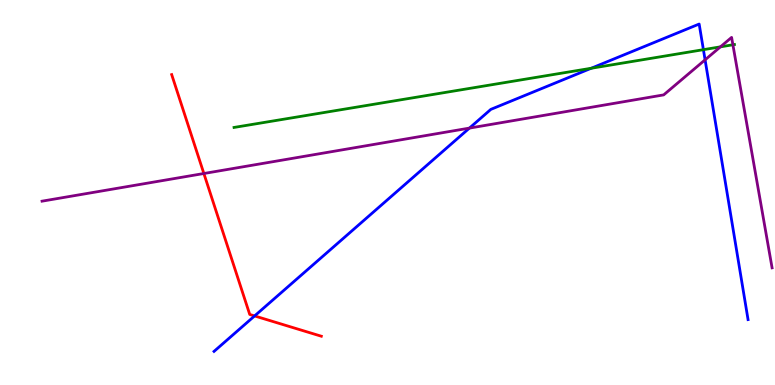[{'lines': ['blue', 'red'], 'intersections': [{'x': 3.29, 'y': 1.79}]}, {'lines': ['green', 'red'], 'intersections': []}, {'lines': ['purple', 'red'], 'intersections': [{'x': 2.63, 'y': 5.49}]}, {'lines': ['blue', 'green'], 'intersections': [{'x': 7.63, 'y': 8.23}, {'x': 9.08, 'y': 8.71}]}, {'lines': ['blue', 'purple'], 'intersections': [{'x': 6.06, 'y': 6.67}, {'x': 9.1, 'y': 8.45}]}, {'lines': ['green', 'purple'], 'intersections': [{'x': 9.3, 'y': 8.78}, {'x': 9.46, 'y': 8.84}]}]